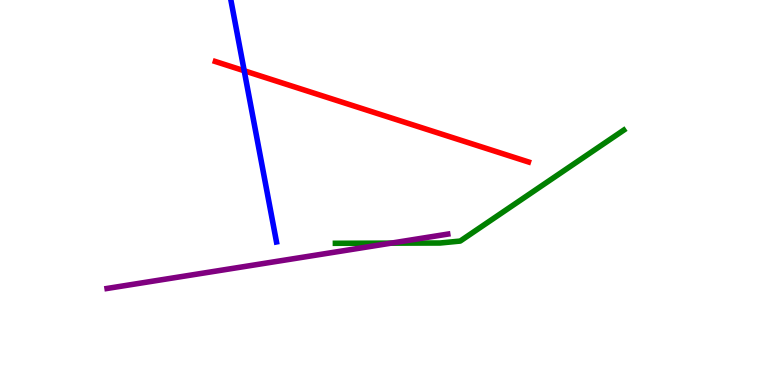[{'lines': ['blue', 'red'], 'intersections': [{'x': 3.15, 'y': 8.16}]}, {'lines': ['green', 'red'], 'intersections': []}, {'lines': ['purple', 'red'], 'intersections': []}, {'lines': ['blue', 'green'], 'intersections': []}, {'lines': ['blue', 'purple'], 'intersections': []}, {'lines': ['green', 'purple'], 'intersections': [{'x': 5.05, 'y': 3.68}]}]